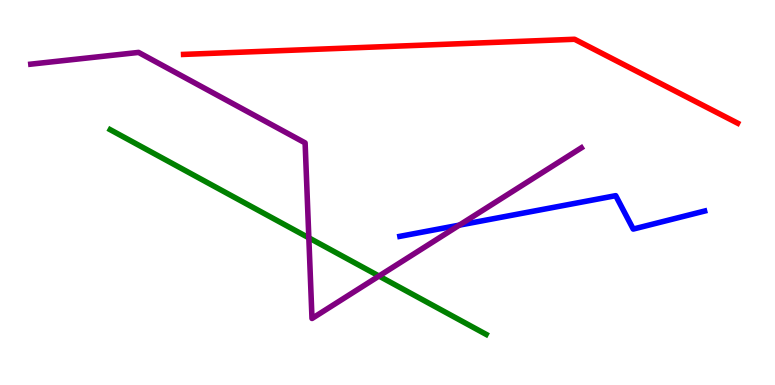[{'lines': ['blue', 'red'], 'intersections': []}, {'lines': ['green', 'red'], 'intersections': []}, {'lines': ['purple', 'red'], 'intersections': []}, {'lines': ['blue', 'green'], 'intersections': []}, {'lines': ['blue', 'purple'], 'intersections': [{'x': 5.93, 'y': 4.15}]}, {'lines': ['green', 'purple'], 'intersections': [{'x': 3.98, 'y': 3.82}, {'x': 4.89, 'y': 2.83}]}]